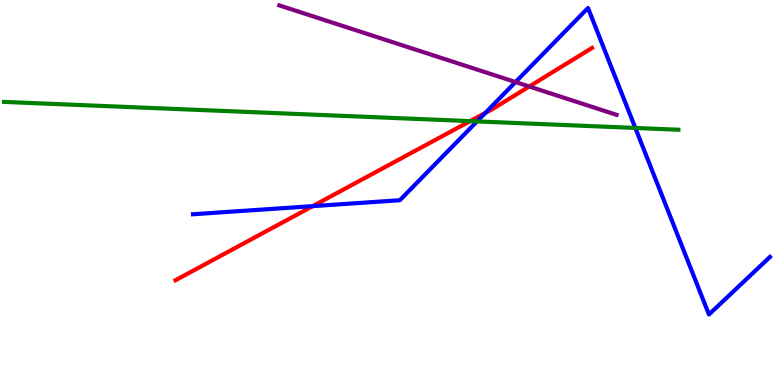[{'lines': ['blue', 'red'], 'intersections': [{'x': 4.04, 'y': 4.65}, {'x': 6.26, 'y': 7.07}]}, {'lines': ['green', 'red'], 'intersections': [{'x': 6.07, 'y': 6.85}]}, {'lines': ['purple', 'red'], 'intersections': [{'x': 6.83, 'y': 7.75}]}, {'lines': ['blue', 'green'], 'intersections': [{'x': 6.15, 'y': 6.85}, {'x': 8.2, 'y': 6.68}]}, {'lines': ['blue', 'purple'], 'intersections': [{'x': 6.65, 'y': 7.87}]}, {'lines': ['green', 'purple'], 'intersections': []}]